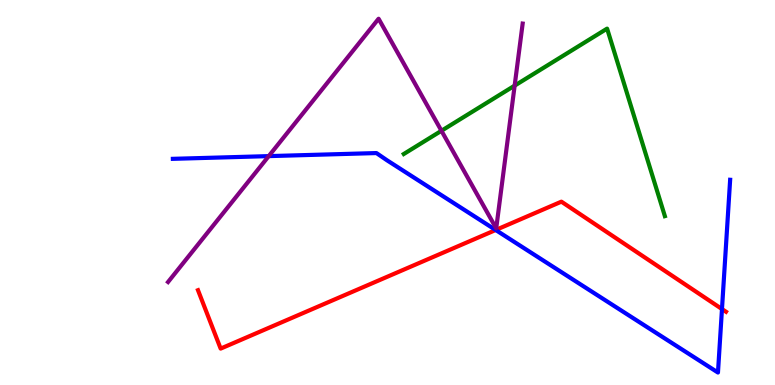[{'lines': ['blue', 'red'], 'intersections': [{'x': 6.4, 'y': 4.03}, {'x': 9.32, 'y': 1.97}]}, {'lines': ['green', 'red'], 'intersections': []}, {'lines': ['purple', 'red'], 'intersections': []}, {'lines': ['blue', 'green'], 'intersections': []}, {'lines': ['blue', 'purple'], 'intersections': [{'x': 3.47, 'y': 5.94}]}, {'lines': ['green', 'purple'], 'intersections': [{'x': 5.7, 'y': 6.6}, {'x': 6.64, 'y': 7.78}]}]